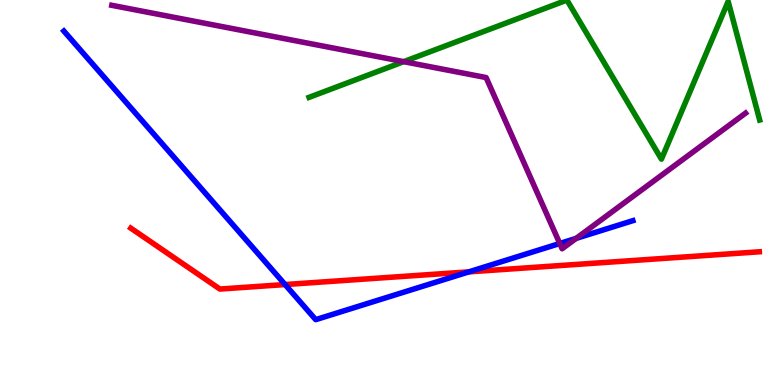[{'lines': ['blue', 'red'], 'intersections': [{'x': 3.68, 'y': 2.61}, {'x': 6.05, 'y': 2.94}]}, {'lines': ['green', 'red'], 'intersections': []}, {'lines': ['purple', 'red'], 'intersections': []}, {'lines': ['blue', 'green'], 'intersections': []}, {'lines': ['blue', 'purple'], 'intersections': [{'x': 7.22, 'y': 3.68}, {'x': 7.43, 'y': 3.81}]}, {'lines': ['green', 'purple'], 'intersections': [{'x': 5.21, 'y': 8.4}]}]